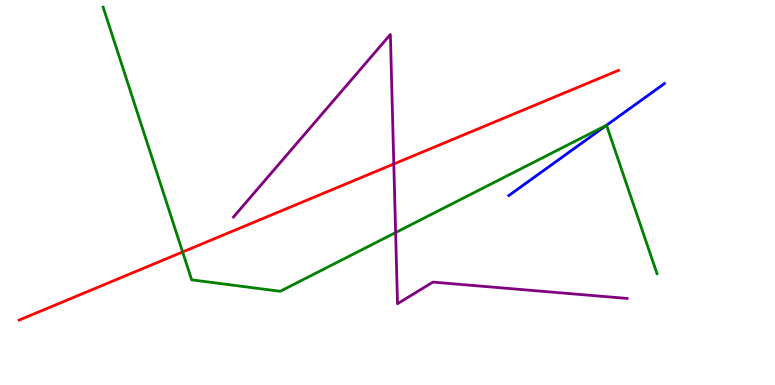[{'lines': ['blue', 'red'], 'intersections': []}, {'lines': ['green', 'red'], 'intersections': [{'x': 2.36, 'y': 3.46}]}, {'lines': ['purple', 'red'], 'intersections': [{'x': 5.08, 'y': 5.74}]}, {'lines': ['blue', 'green'], 'intersections': [{'x': 7.83, 'y': 6.75}]}, {'lines': ['blue', 'purple'], 'intersections': []}, {'lines': ['green', 'purple'], 'intersections': [{'x': 5.1, 'y': 3.96}]}]